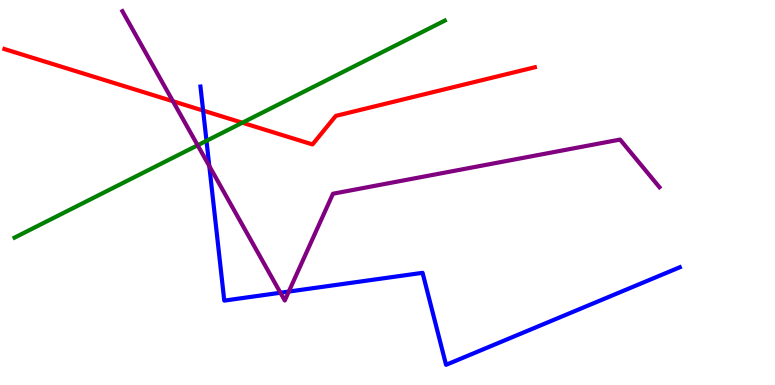[{'lines': ['blue', 'red'], 'intersections': [{'x': 2.62, 'y': 7.13}]}, {'lines': ['green', 'red'], 'intersections': [{'x': 3.13, 'y': 6.81}]}, {'lines': ['purple', 'red'], 'intersections': [{'x': 2.23, 'y': 7.37}]}, {'lines': ['blue', 'green'], 'intersections': [{'x': 2.66, 'y': 6.34}]}, {'lines': ['blue', 'purple'], 'intersections': [{'x': 2.7, 'y': 5.69}, {'x': 3.62, 'y': 2.4}, {'x': 3.73, 'y': 2.43}]}, {'lines': ['green', 'purple'], 'intersections': [{'x': 2.55, 'y': 6.23}]}]